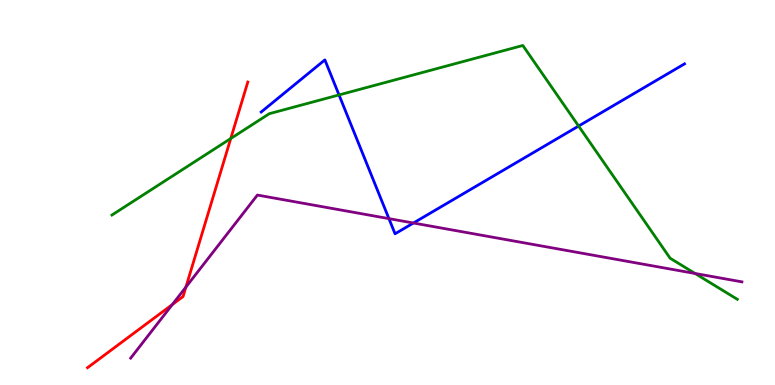[{'lines': ['blue', 'red'], 'intersections': []}, {'lines': ['green', 'red'], 'intersections': [{'x': 2.98, 'y': 6.4}]}, {'lines': ['purple', 'red'], 'intersections': [{'x': 2.22, 'y': 2.09}, {'x': 2.4, 'y': 2.54}]}, {'lines': ['blue', 'green'], 'intersections': [{'x': 4.37, 'y': 7.53}, {'x': 7.47, 'y': 6.73}]}, {'lines': ['blue', 'purple'], 'intersections': [{'x': 5.02, 'y': 4.32}, {'x': 5.33, 'y': 4.21}]}, {'lines': ['green', 'purple'], 'intersections': [{'x': 8.97, 'y': 2.9}]}]